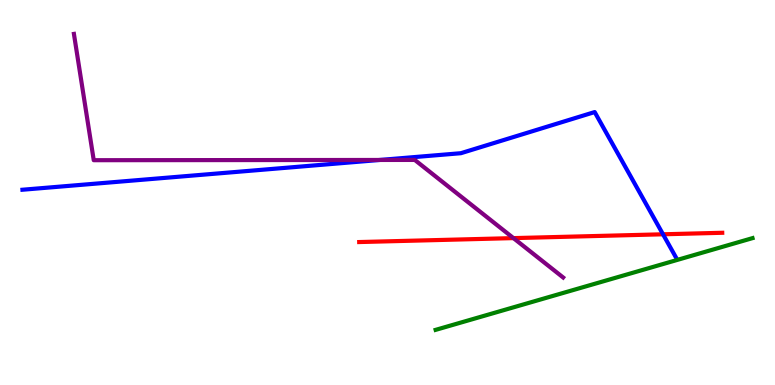[{'lines': ['blue', 'red'], 'intersections': [{'x': 8.56, 'y': 3.91}]}, {'lines': ['green', 'red'], 'intersections': []}, {'lines': ['purple', 'red'], 'intersections': [{'x': 6.63, 'y': 3.82}]}, {'lines': ['blue', 'green'], 'intersections': []}, {'lines': ['blue', 'purple'], 'intersections': [{'x': 4.9, 'y': 5.85}]}, {'lines': ['green', 'purple'], 'intersections': []}]